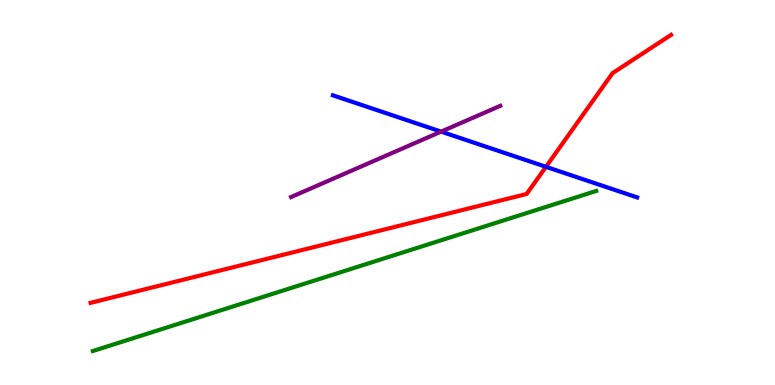[{'lines': ['blue', 'red'], 'intersections': [{'x': 7.04, 'y': 5.67}]}, {'lines': ['green', 'red'], 'intersections': []}, {'lines': ['purple', 'red'], 'intersections': []}, {'lines': ['blue', 'green'], 'intersections': []}, {'lines': ['blue', 'purple'], 'intersections': [{'x': 5.69, 'y': 6.58}]}, {'lines': ['green', 'purple'], 'intersections': []}]